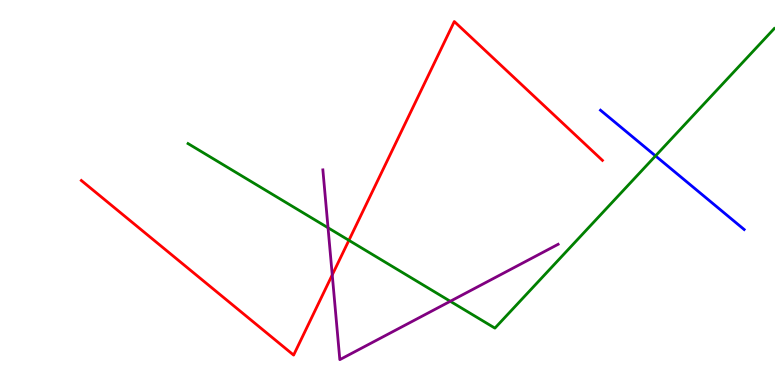[{'lines': ['blue', 'red'], 'intersections': []}, {'lines': ['green', 'red'], 'intersections': [{'x': 4.5, 'y': 3.76}]}, {'lines': ['purple', 'red'], 'intersections': [{'x': 4.29, 'y': 2.86}]}, {'lines': ['blue', 'green'], 'intersections': [{'x': 8.46, 'y': 5.95}]}, {'lines': ['blue', 'purple'], 'intersections': []}, {'lines': ['green', 'purple'], 'intersections': [{'x': 4.23, 'y': 4.08}, {'x': 5.81, 'y': 2.17}]}]